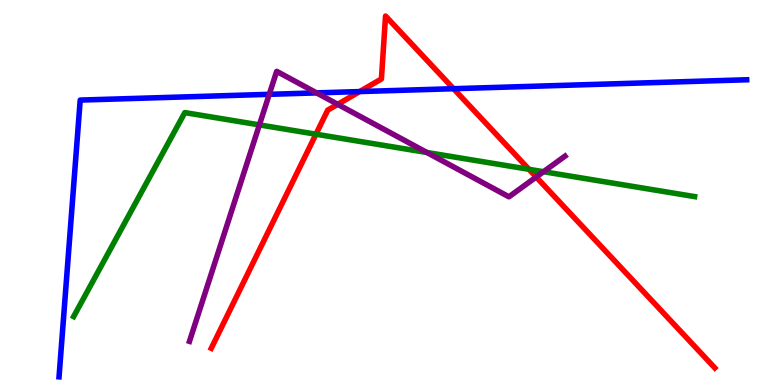[{'lines': ['blue', 'red'], 'intersections': [{'x': 4.64, 'y': 7.62}, {'x': 5.85, 'y': 7.7}]}, {'lines': ['green', 'red'], 'intersections': [{'x': 4.08, 'y': 6.51}, {'x': 6.83, 'y': 5.6}]}, {'lines': ['purple', 'red'], 'intersections': [{'x': 4.36, 'y': 7.29}, {'x': 6.92, 'y': 5.4}]}, {'lines': ['blue', 'green'], 'intersections': []}, {'lines': ['blue', 'purple'], 'intersections': [{'x': 3.47, 'y': 7.55}, {'x': 4.08, 'y': 7.59}]}, {'lines': ['green', 'purple'], 'intersections': [{'x': 3.35, 'y': 6.76}, {'x': 5.51, 'y': 6.04}, {'x': 7.01, 'y': 5.54}]}]